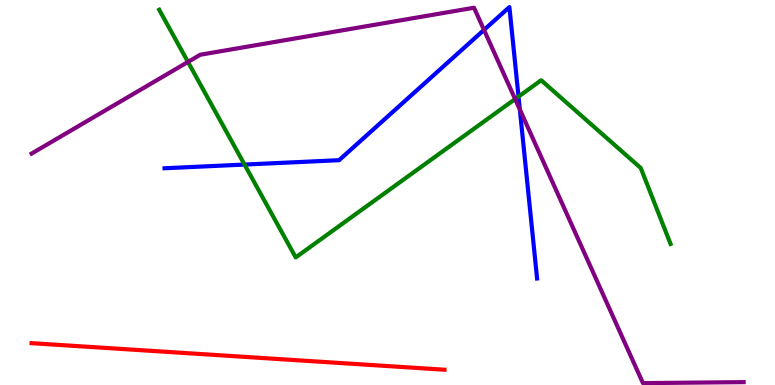[{'lines': ['blue', 'red'], 'intersections': []}, {'lines': ['green', 'red'], 'intersections': []}, {'lines': ['purple', 'red'], 'intersections': []}, {'lines': ['blue', 'green'], 'intersections': [{'x': 3.16, 'y': 5.73}, {'x': 6.69, 'y': 7.49}]}, {'lines': ['blue', 'purple'], 'intersections': [{'x': 6.25, 'y': 9.22}, {'x': 6.71, 'y': 7.15}]}, {'lines': ['green', 'purple'], 'intersections': [{'x': 2.43, 'y': 8.39}, {'x': 6.65, 'y': 7.43}]}]